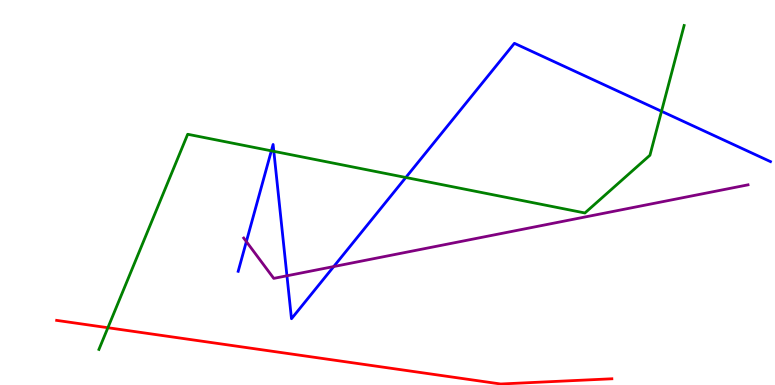[{'lines': ['blue', 'red'], 'intersections': []}, {'lines': ['green', 'red'], 'intersections': [{'x': 1.39, 'y': 1.49}]}, {'lines': ['purple', 'red'], 'intersections': []}, {'lines': ['blue', 'green'], 'intersections': [{'x': 3.5, 'y': 6.08}, {'x': 3.53, 'y': 6.07}, {'x': 5.24, 'y': 5.39}, {'x': 8.54, 'y': 7.11}]}, {'lines': ['blue', 'purple'], 'intersections': [{'x': 3.18, 'y': 3.72}, {'x': 3.7, 'y': 2.84}, {'x': 4.31, 'y': 3.08}]}, {'lines': ['green', 'purple'], 'intersections': []}]